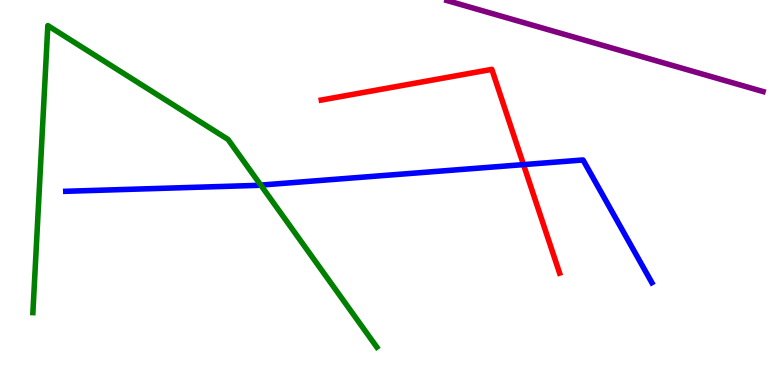[{'lines': ['blue', 'red'], 'intersections': [{'x': 6.75, 'y': 5.72}]}, {'lines': ['green', 'red'], 'intersections': []}, {'lines': ['purple', 'red'], 'intersections': []}, {'lines': ['blue', 'green'], 'intersections': [{'x': 3.36, 'y': 5.19}]}, {'lines': ['blue', 'purple'], 'intersections': []}, {'lines': ['green', 'purple'], 'intersections': []}]